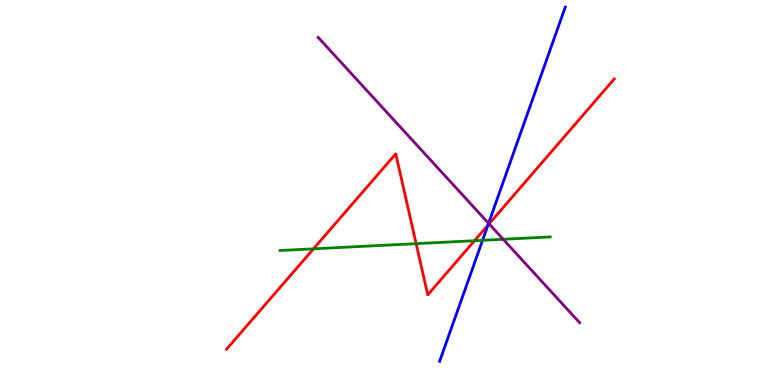[{'lines': ['blue', 'red'], 'intersections': [{'x': 6.3, 'y': 4.15}]}, {'lines': ['green', 'red'], 'intersections': [{'x': 4.05, 'y': 3.54}, {'x': 5.37, 'y': 3.67}, {'x': 6.12, 'y': 3.75}]}, {'lines': ['purple', 'red'], 'intersections': [{'x': 6.31, 'y': 4.19}]}, {'lines': ['blue', 'green'], 'intersections': [{'x': 6.23, 'y': 3.76}]}, {'lines': ['blue', 'purple'], 'intersections': [{'x': 6.3, 'y': 4.2}]}, {'lines': ['green', 'purple'], 'intersections': [{'x': 6.49, 'y': 3.78}]}]